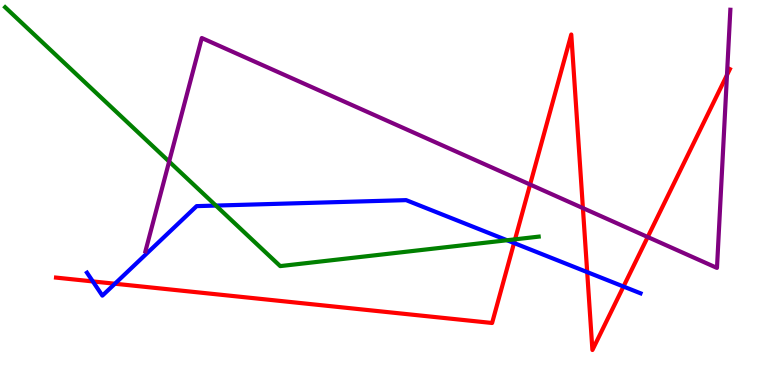[{'lines': ['blue', 'red'], 'intersections': [{'x': 1.2, 'y': 2.69}, {'x': 1.48, 'y': 2.63}, {'x': 6.63, 'y': 3.69}, {'x': 7.58, 'y': 2.93}, {'x': 8.04, 'y': 2.56}]}, {'lines': ['green', 'red'], 'intersections': [{'x': 6.65, 'y': 3.78}]}, {'lines': ['purple', 'red'], 'intersections': [{'x': 6.84, 'y': 5.21}, {'x': 7.52, 'y': 4.59}, {'x': 8.36, 'y': 3.84}, {'x': 9.38, 'y': 8.05}]}, {'lines': ['blue', 'green'], 'intersections': [{'x': 2.79, 'y': 4.66}, {'x': 6.54, 'y': 3.76}]}, {'lines': ['blue', 'purple'], 'intersections': []}, {'lines': ['green', 'purple'], 'intersections': [{'x': 2.18, 'y': 5.8}]}]